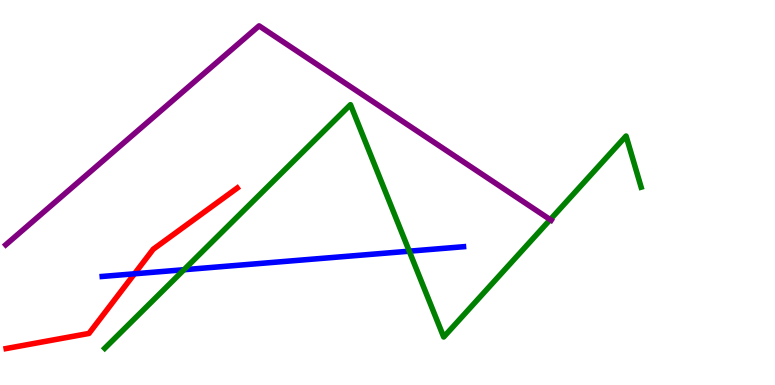[{'lines': ['blue', 'red'], 'intersections': [{'x': 1.74, 'y': 2.89}]}, {'lines': ['green', 'red'], 'intersections': []}, {'lines': ['purple', 'red'], 'intersections': []}, {'lines': ['blue', 'green'], 'intersections': [{'x': 2.37, 'y': 2.99}, {'x': 5.28, 'y': 3.48}]}, {'lines': ['blue', 'purple'], 'intersections': []}, {'lines': ['green', 'purple'], 'intersections': [{'x': 7.1, 'y': 4.3}]}]